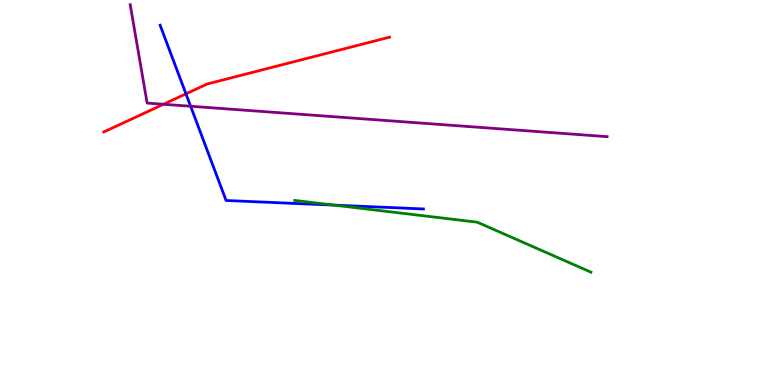[{'lines': ['blue', 'red'], 'intersections': [{'x': 2.4, 'y': 7.56}]}, {'lines': ['green', 'red'], 'intersections': []}, {'lines': ['purple', 'red'], 'intersections': [{'x': 2.11, 'y': 7.29}]}, {'lines': ['blue', 'green'], 'intersections': [{'x': 4.31, 'y': 4.67}]}, {'lines': ['blue', 'purple'], 'intersections': [{'x': 2.46, 'y': 7.24}]}, {'lines': ['green', 'purple'], 'intersections': []}]